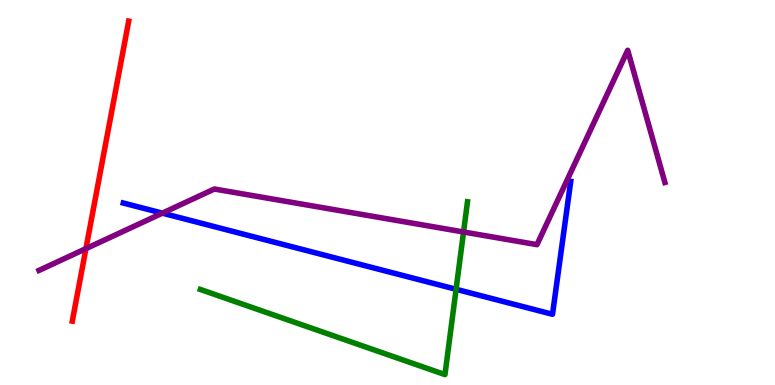[{'lines': ['blue', 'red'], 'intersections': []}, {'lines': ['green', 'red'], 'intersections': []}, {'lines': ['purple', 'red'], 'intersections': [{'x': 1.11, 'y': 3.54}]}, {'lines': ['blue', 'green'], 'intersections': [{'x': 5.88, 'y': 2.49}]}, {'lines': ['blue', 'purple'], 'intersections': [{'x': 2.1, 'y': 4.46}]}, {'lines': ['green', 'purple'], 'intersections': [{'x': 5.98, 'y': 3.97}]}]